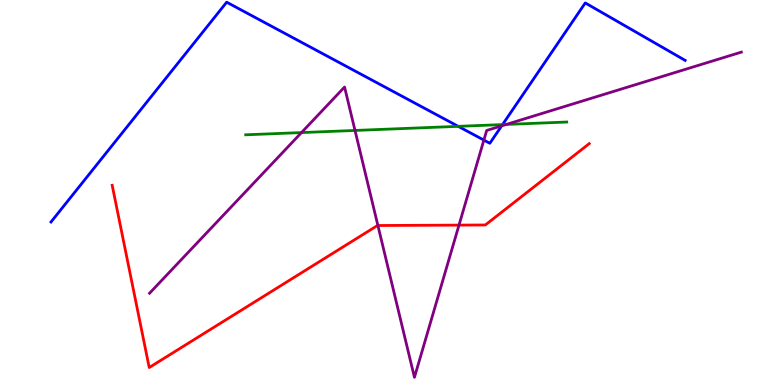[{'lines': ['blue', 'red'], 'intersections': []}, {'lines': ['green', 'red'], 'intersections': []}, {'lines': ['purple', 'red'], 'intersections': [{'x': 4.88, 'y': 4.14}, {'x': 5.92, 'y': 4.15}]}, {'lines': ['blue', 'green'], 'intersections': [{'x': 5.91, 'y': 6.72}, {'x': 6.48, 'y': 6.76}]}, {'lines': ['blue', 'purple'], 'intersections': [{'x': 6.24, 'y': 6.36}, {'x': 6.47, 'y': 6.73}]}, {'lines': ['green', 'purple'], 'intersections': [{'x': 3.89, 'y': 6.56}, {'x': 4.58, 'y': 6.61}, {'x': 6.53, 'y': 6.77}]}]